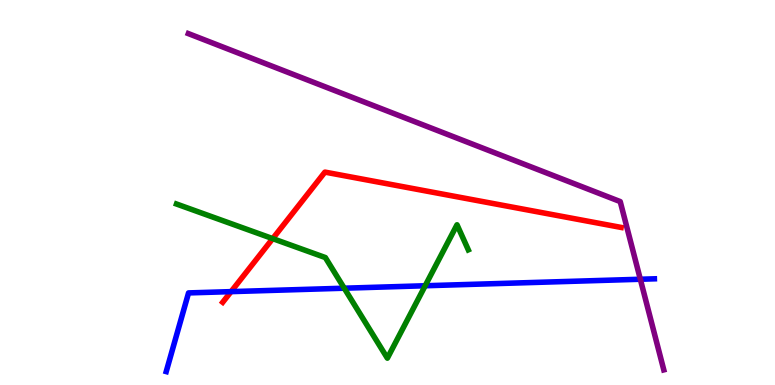[{'lines': ['blue', 'red'], 'intersections': [{'x': 2.98, 'y': 2.43}]}, {'lines': ['green', 'red'], 'intersections': [{'x': 3.52, 'y': 3.8}]}, {'lines': ['purple', 'red'], 'intersections': []}, {'lines': ['blue', 'green'], 'intersections': [{'x': 4.44, 'y': 2.51}, {'x': 5.49, 'y': 2.58}]}, {'lines': ['blue', 'purple'], 'intersections': [{'x': 8.26, 'y': 2.75}]}, {'lines': ['green', 'purple'], 'intersections': []}]